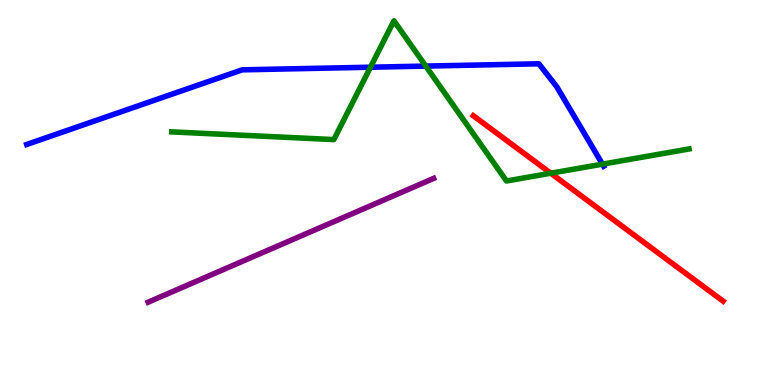[{'lines': ['blue', 'red'], 'intersections': []}, {'lines': ['green', 'red'], 'intersections': [{'x': 7.11, 'y': 5.5}]}, {'lines': ['purple', 'red'], 'intersections': []}, {'lines': ['blue', 'green'], 'intersections': [{'x': 4.78, 'y': 8.25}, {'x': 5.49, 'y': 8.28}, {'x': 7.77, 'y': 5.74}]}, {'lines': ['blue', 'purple'], 'intersections': []}, {'lines': ['green', 'purple'], 'intersections': []}]